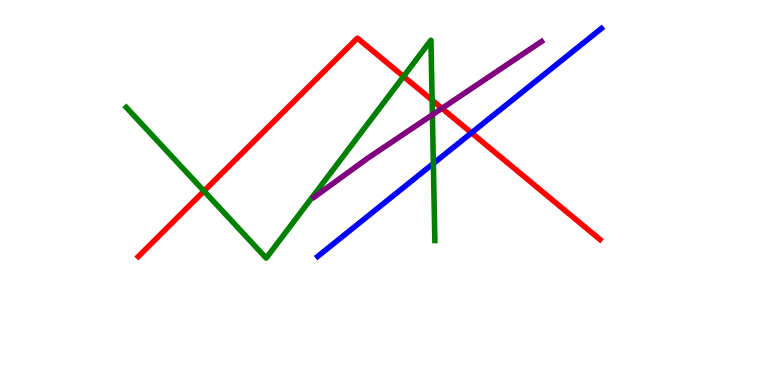[{'lines': ['blue', 'red'], 'intersections': [{'x': 6.08, 'y': 6.55}]}, {'lines': ['green', 'red'], 'intersections': [{'x': 2.63, 'y': 5.04}, {'x': 5.21, 'y': 8.01}, {'x': 5.58, 'y': 7.4}]}, {'lines': ['purple', 'red'], 'intersections': [{'x': 5.7, 'y': 7.19}]}, {'lines': ['blue', 'green'], 'intersections': [{'x': 5.59, 'y': 5.75}]}, {'lines': ['blue', 'purple'], 'intersections': []}, {'lines': ['green', 'purple'], 'intersections': [{'x': 5.58, 'y': 7.02}]}]